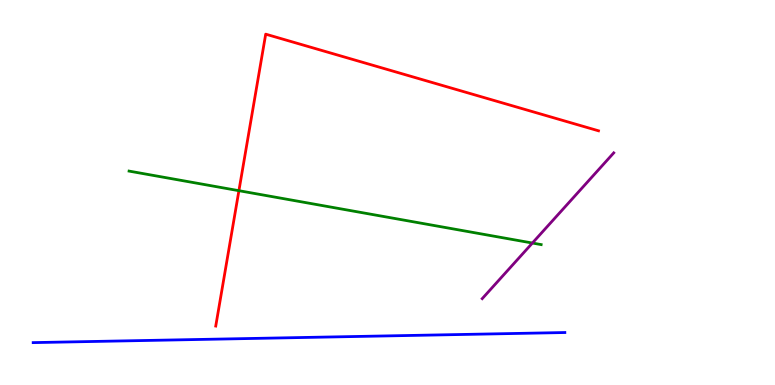[{'lines': ['blue', 'red'], 'intersections': []}, {'lines': ['green', 'red'], 'intersections': [{'x': 3.08, 'y': 5.05}]}, {'lines': ['purple', 'red'], 'intersections': []}, {'lines': ['blue', 'green'], 'intersections': []}, {'lines': ['blue', 'purple'], 'intersections': []}, {'lines': ['green', 'purple'], 'intersections': [{'x': 6.87, 'y': 3.69}]}]